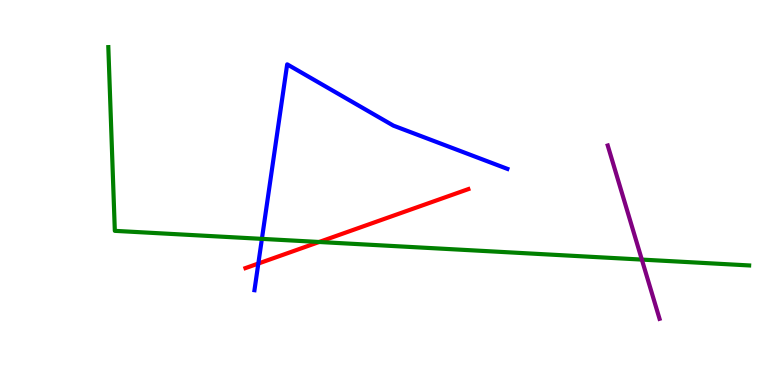[{'lines': ['blue', 'red'], 'intersections': [{'x': 3.33, 'y': 3.15}]}, {'lines': ['green', 'red'], 'intersections': [{'x': 4.12, 'y': 3.71}]}, {'lines': ['purple', 'red'], 'intersections': []}, {'lines': ['blue', 'green'], 'intersections': [{'x': 3.38, 'y': 3.8}]}, {'lines': ['blue', 'purple'], 'intersections': []}, {'lines': ['green', 'purple'], 'intersections': [{'x': 8.28, 'y': 3.26}]}]